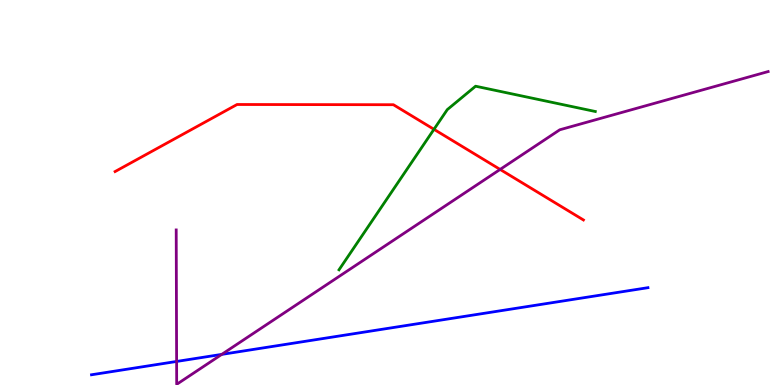[{'lines': ['blue', 'red'], 'intersections': []}, {'lines': ['green', 'red'], 'intersections': [{'x': 5.6, 'y': 6.64}]}, {'lines': ['purple', 'red'], 'intersections': [{'x': 6.45, 'y': 5.6}]}, {'lines': ['blue', 'green'], 'intersections': []}, {'lines': ['blue', 'purple'], 'intersections': [{'x': 2.28, 'y': 0.612}, {'x': 2.86, 'y': 0.795}]}, {'lines': ['green', 'purple'], 'intersections': []}]